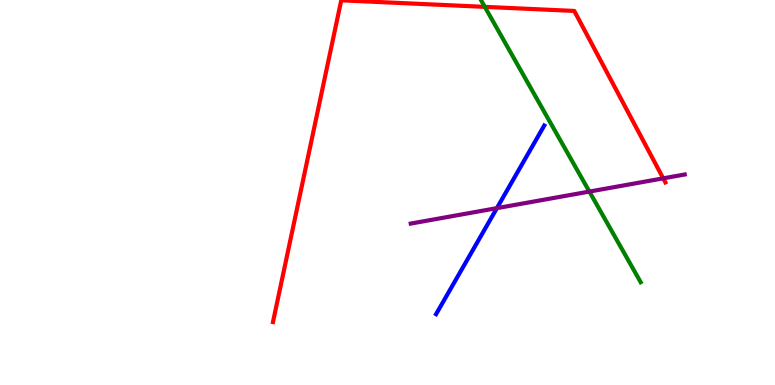[{'lines': ['blue', 'red'], 'intersections': []}, {'lines': ['green', 'red'], 'intersections': [{'x': 6.26, 'y': 9.82}]}, {'lines': ['purple', 'red'], 'intersections': [{'x': 8.56, 'y': 5.37}]}, {'lines': ['blue', 'green'], 'intersections': []}, {'lines': ['blue', 'purple'], 'intersections': [{'x': 6.41, 'y': 4.59}]}, {'lines': ['green', 'purple'], 'intersections': [{'x': 7.6, 'y': 5.02}]}]